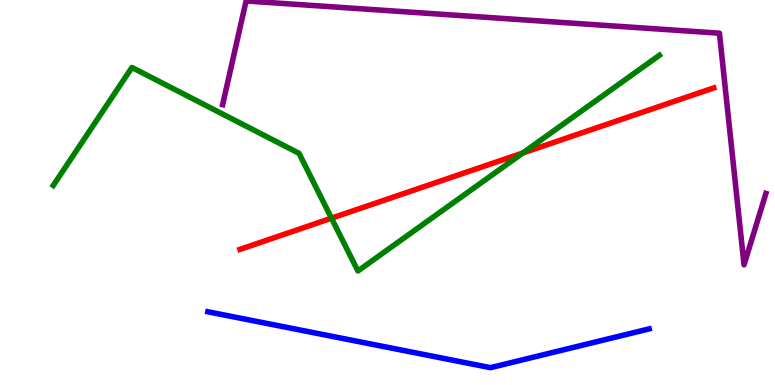[{'lines': ['blue', 'red'], 'intersections': []}, {'lines': ['green', 'red'], 'intersections': [{'x': 4.28, 'y': 4.33}, {'x': 6.75, 'y': 6.03}]}, {'lines': ['purple', 'red'], 'intersections': []}, {'lines': ['blue', 'green'], 'intersections': []}, {'lines': ['blue', 'purple'], 'intersections': []}, {'lines': ['green', 'purple'], 'intersections': []}]